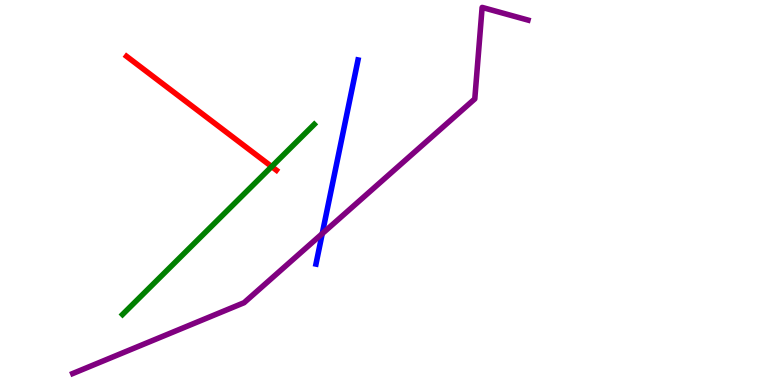[{'lines': ['blue', 'red'], 'intersections': []}, {'lines': ['green', 'red'], 'intersections': [{'x': 3.51, 'y': 5.67}]}, {'lines': ['purple', 'red'], 'intersections': []}, {'lines': ['blue', 'green'], 'intersections': []}, {'lines': ['blue', 'purple'], 'intersections': [{'x': 4.16, 'y': 3.93}]}, {'lines': ['green', 'purple'], 'intersections': []}]